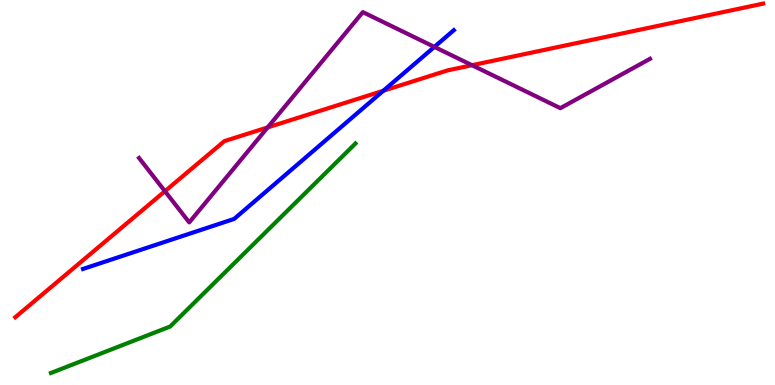[{'lines': ['blue', 'red'], 'intersections': [{'x': 4.95, 'y': 7.64}]}, {'lines': ['green', 'red'], 'intersections': []}, {'lines': ['purple', 'red'], 'intersections': [{'x': 2.13, 'y': 5.03}, {'x': 3.45, 'y': 6.69}, {'x': 6.09, 'y': 8.31}]}, {'lines': ['blue', 'green'], 'intersections': []}, {'lines': ['blue', 'purple'], 'intersections': [{'x': 5.6, 'y': 8.78}]}, {'lines': ['green', 'purple'], 'intersections': []}]